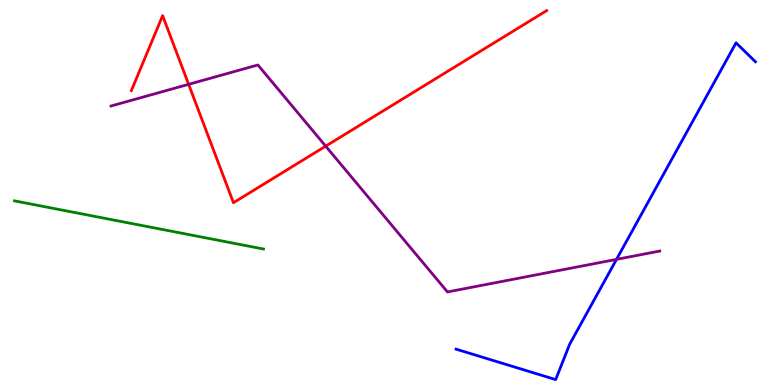[{'lines': ['blue', 'red'], 'intersections': []}, {'lines': ['green', 'red'], 'intersections': []}, {'lines': ['purple', 'red'], 'intersections': [{'x': 2.43, 'y': 7.81}, {'x': 4.2, 'y': 6.2}]}, {'lines': ['blue', 'green'], 'intersections': []}, {'lines': ['blue', 'purple'], 'intersections': [{'x': 7.95, 'y': 3.26}]}, {'lines': ['green', 'purple'], 'intersections': []}]